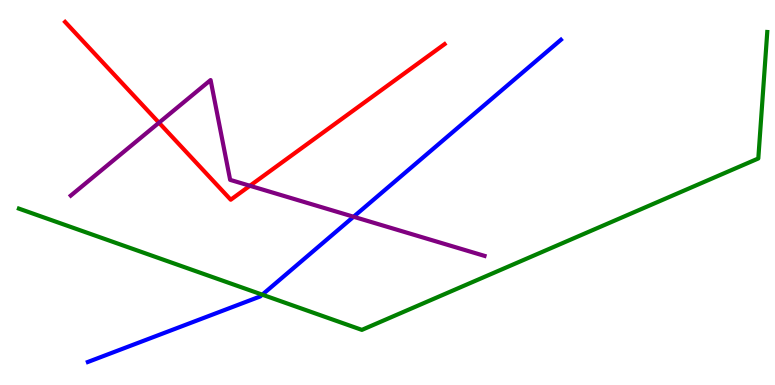[{'lines': ['blue', 'red'], 'intersections': []}, {'lines': ['green', 'red'], 'intersections': []}, {'lines': ['purple', 'red'], 'intersections': [{'x': 2.05, 'y': 6.81}, {'x': 3.22, 'y': 5.17}]}, {'lines': ['blue', 'green'], 'intersections': [{'x': 3.38, 'y': 2.35}]}, {'lines': ['blue', 'purple'], 'intersections': [{'x': 4.56, 'y': 4.37}]}, {'lines': ['green', 'purple'], 'intersections': []}]